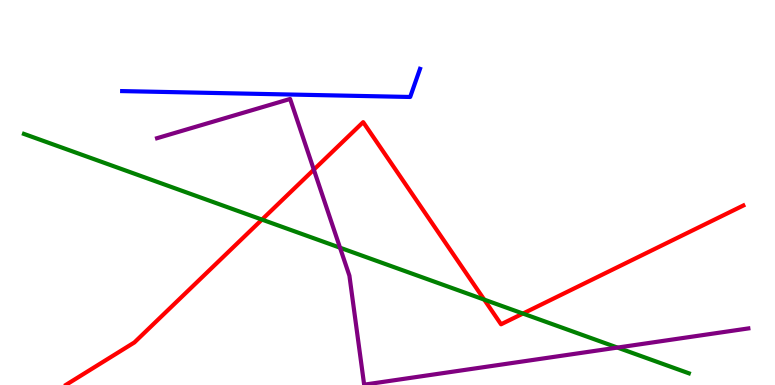[{'lines': ['blue', 'red'], 'intersections': []}, {'lines': ['green', 'red'], 'intersections': [{'x': 3.38, 'y': 4.3}, {'x': 6.25, 'y': 2.22}, {'x': 6.75, 'y': 1.86}]}, {'lines': ['purple', 'red'], 'intersections': [{'x': 4.05, 'y': 5.59}]}, {'lines': ['blue', 'green'], 'intersections': []}, {'lines': ['blue', 'purple'], 'intersections': []}, {'lines': ['green', 'purple'], 'intersections': [{'x': 4.39, 'y': 3.57}, {'x': 7.97, 'y': 0.972}]}]